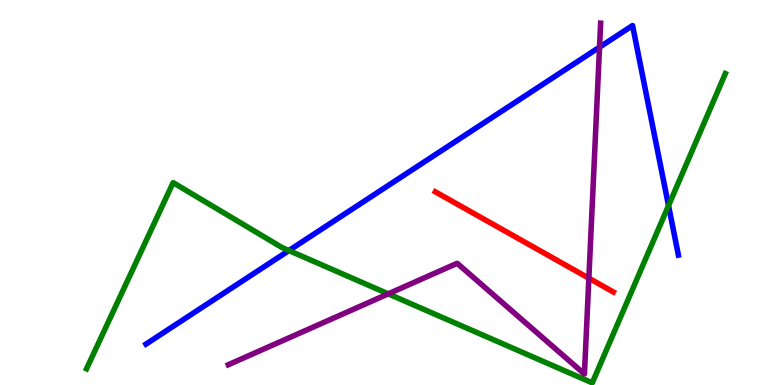[{'lines': ['blue', 'red'], 'intersections': []}, {'lines': ['green', 'red'], 'intersections': []}, {'lines': ['purple', 'red'], 'intersections': [{'x': 7.6, 'y': 2.77}]}, {'lines': ['blue', 'green'], 'intersections': [{'x': 3.73, 'y': 3.49}, {'x': 8.63, 'y': 4.66}]}, {'lines': ['blue', 'purple'], 'intersections': [{'x': 7.74, 'y': 8.77}]}, {'lines': ['green', 'purple'], 'intersections': [{'x': 5.01, 'y': 2.37}]}]